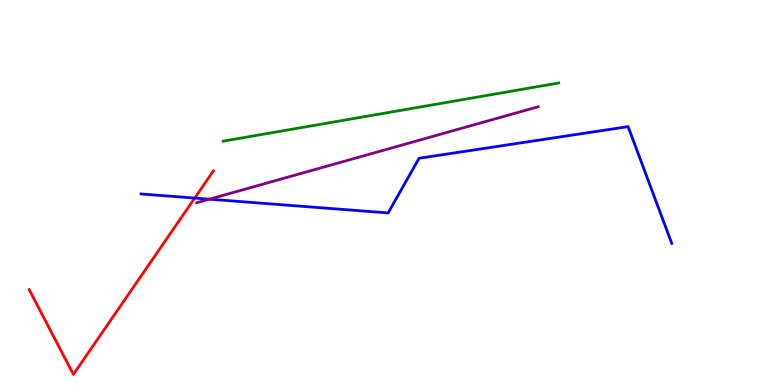[{'lines': ['blue', 'red'], 'intersections': [{'x': 2.51, 'y': 4.86}]}, {'lines': ['green', 'red'], 'intersections': []}, {'lines': ['purple', 'red'], 'intersections': []}, {'lines': ['blue', 'green'], 'intersections': []}, {'lines': ['blue', 'purple'], 'intersections': [{'x': 2.7, 'y': 4.83}]}, {'lines': ['green', 'purple'], 'intersections': []}]